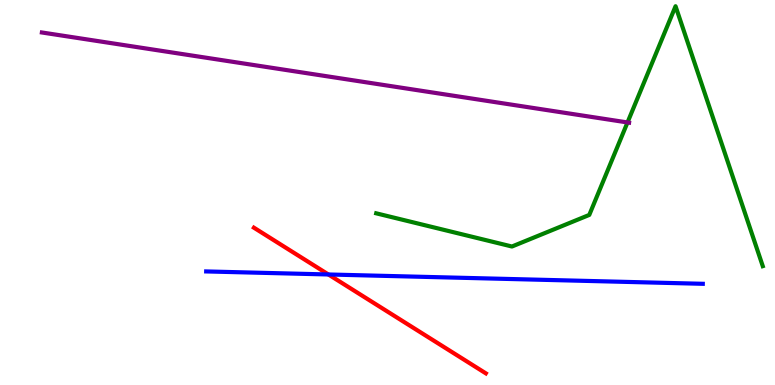[{'lines': ['blue', 'red'], 'intersections': [{'x': 4.24, 'y': 2.87}]}, {'lines': ['green', 'red'], 'intersections': []}, {'lines': ['purple', 'red'], 'intersections': []}, {'lines': ['blue', 'green'], 'intersections': []}, {'lines': ['blue', 'purple'], 'intersections': []}, {'lines': ['green', 'purple'], 'intersections': [{'x': 8.1, 'y': 6.82}]}]